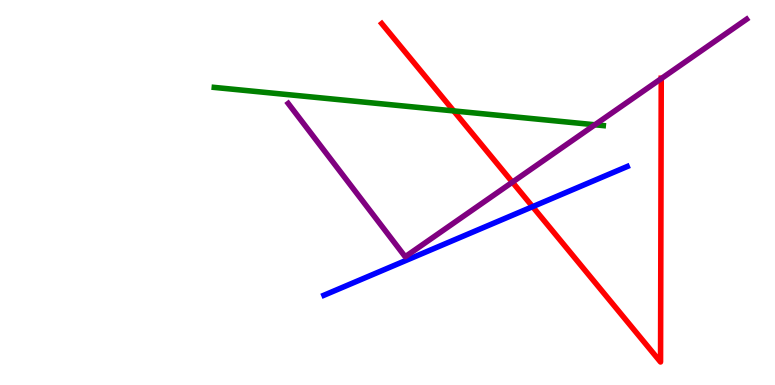[{'lines': ['blue', 'red'], 'intersections': [{'x': 6.87, 'y': 4.63}]}, {'lines': ['green', 'red'], 'intersections': [{'x': 5.85, 'y': 7.12}]}, {'lines': ['purple', 'red'], 'intersections': [{'x': 6.61, 'y': 5.27}, {'x': 8.53, 'y': 7.96}]}, {'lines': ['blue', 'green'], 'intersections': []}, {'lines': ['blue', 'purple'], 'intersections': []}, {'lines': ['green', 'purple'], 'intersections': [{'x': 7.68, 'y': 6.76}]}]